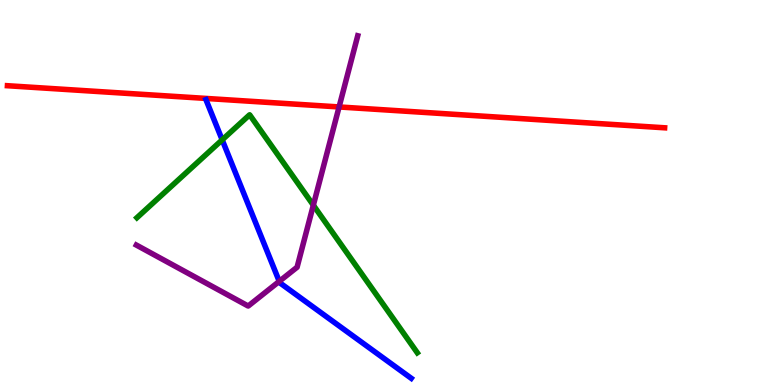[{'lines': ['blue', 'red'], 'intersections': []}, {'lines': ['green', 'red'], 'intersections': []}, {'lines': ['purple', 'red'], 'intersections': [{'x': 4.38, 'y': 7.22}]}, {'lines': ['blue', 'green'], 'intersections': [{'x': 2.87, 'y': 6.37}]}, {'lines': ['blue', 'purple'], 'intersections': [{'x': 3.6, 'y': 2.69}]}, {'lines': ['green', 'purple'], 'intersections': [{'x': 4.04, 'y': 4.67}]}]